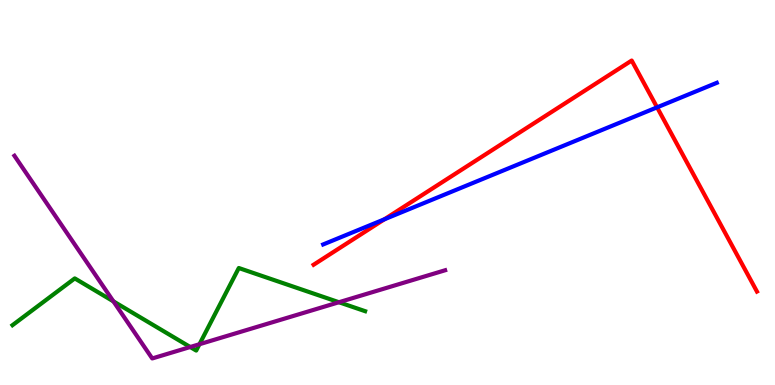[{'lines': ['blue', 'red'], 'intersections': [{'x': 4.96, 'y': 4.3}, {'x': 8.48, 'y': 7.21}]}, {'lines': ['green', 'red'], 'intersections': []}, {'lines': ['purple', 'red'], 'intersections': []}, {'lines': ['blue', 'green'], 'intersections': []}, {'lines': ['blue', 'purple'], 'intersections': []}, {'lines': ['green', 'purple'], 'intersections': [{'x': 1.46, 'y': 2.17}, {'x': 2.45, 'y': 0.987}, {'x': 2.57, 'y': 1.06}, {'x': 4.37, 'y': 2.15}]}]